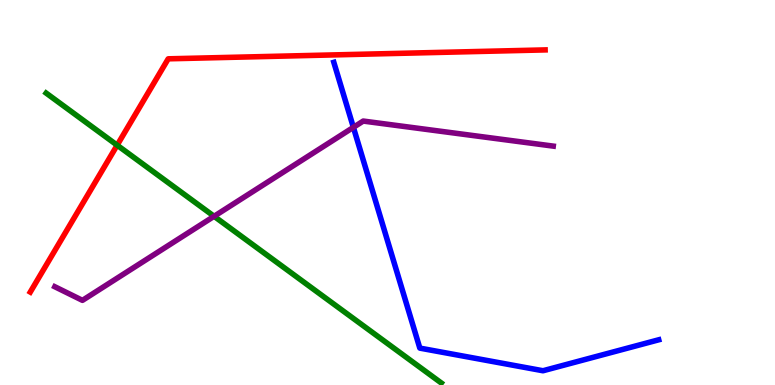[{'lines': ['blue', 'red'], 'intersections': []}, {'lines': ['green', 'red'], 'intersections': [{'x': 1.51, 'y': 6.23}]}, {'lines': ['purple', 'red'], 'intersections': []}, {'lines': ['blue', 'green'], 'intersections': []}, {'lines': ['blue', 'purple'], 'intersections': [{'x': 4.56, 'y': 6.69}]}, {'lines': ['green', 'purple'], 'intersections': [{'x': 2.76, 'y': 4.38}]}]